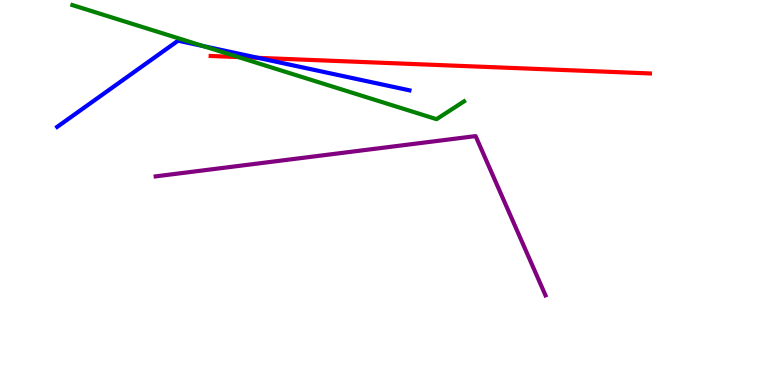[{'lines': ['blue', 'red'], 'intersections': [{'x': 3.33, 'y': 8.5}]}, {'lines': ['green', 'red'], 'intersections': [{'x': 3.08, 'y': 8.52}]}, {'lines': ['purple', 'red'], 'intersections': []}, {'lines': ['blue', 'green'], 'intersections': [{'x': 2.62, 'y': 8.8}]}, {'lines': ['blue', 'purple'], 'intersections': []}, {'lines': ['green', 'purple'], 'intersections': []}]